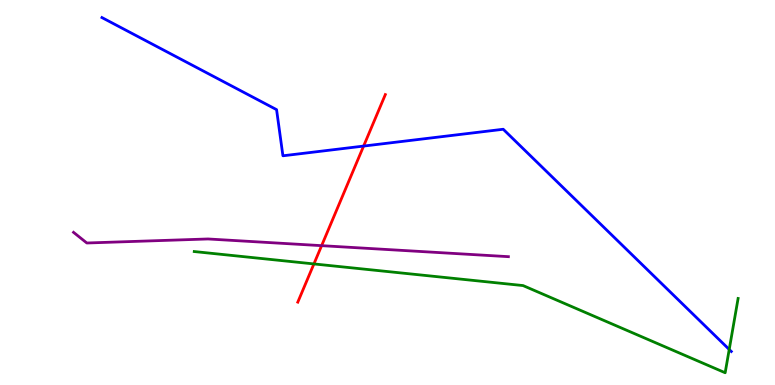[{'lines': ['blue', 'red'], 'intersections': [{'x': 4.69, 'y': 6.21}]}, {'lines': ['green', 'red'], 'intersections': [{'x': 4.05, 'y': 3.14}]}, {'lines': ['purple', 'red'], 'intersections': [{'x': 4.15, 'y': 3.62}]}, {'lines': ['blue', 'green'], 'intersections': [{'x': 9.41, 'y': 0.923}]}, {'lines': ['blue', 'purple'], 'intersections': []}, {'lines': ['green', 'purple'], 'intersections': []}]